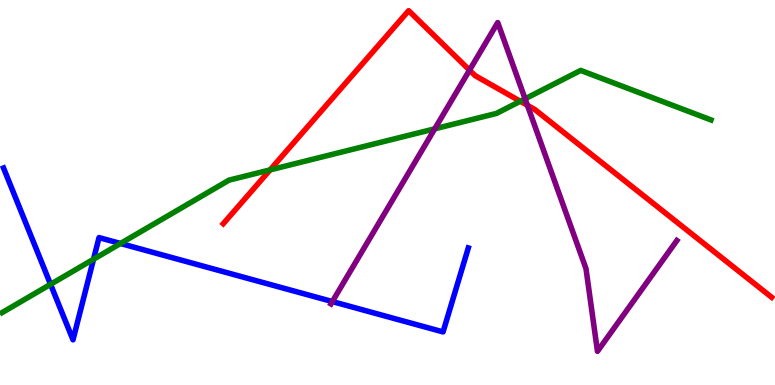[{'lines': ['blue', 'red'], 'intersections': []}, {'lines': ['green', 'red'], 'intersections': [{'x': 3.48, 'y': 5.59}, {'x': 6.71, 'y': 7.37}]}, {'lines': ['purple', 'red'], 'intersections': [{'x': 6.06, 'y': 8.18}, {'x': 6.81, 'y': 7.26}]}, {'lines': ['blue', 'green'], 'intersections': [{'x': 0.652, 'y': 2.62}, {'x': 1.21, 'y': 3.27}, {'x': 1.55, 'y': 3.68}]}, {'lines': ['blue', 'purple'], 'intersections': [{'x': 4.29, 'y': 2.17}]}, {'lines': ['green', 'purple'], 'intersections': [{'x': 5.61, 'y': 6.65}, {'x': 6.78, 'y': 7.43}]}]